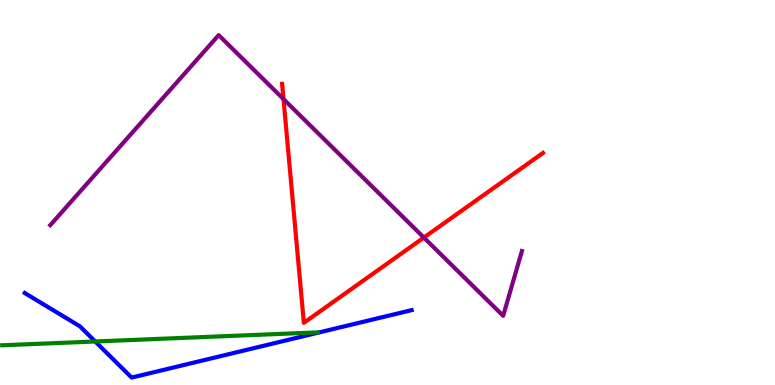[{'lines': ['blue', 'red'], 'intersections': []}, {'lines': ['green', 'red'], 'intersections': []}, {'lines': ['purple', 'red'], 'intersections': [{'x': 3.66, 'y': 7.43}, {'x': 5.47, 'y': 3.83}]}, {'lines': ['blue', 'green'], 'intersections': [{'x': 1.23, 'y': 1.13}]}, {'lines': ['blue', 'purple'], 'intersections': []}, {'lines': ['green', 'purple'], 'intersections': []}]